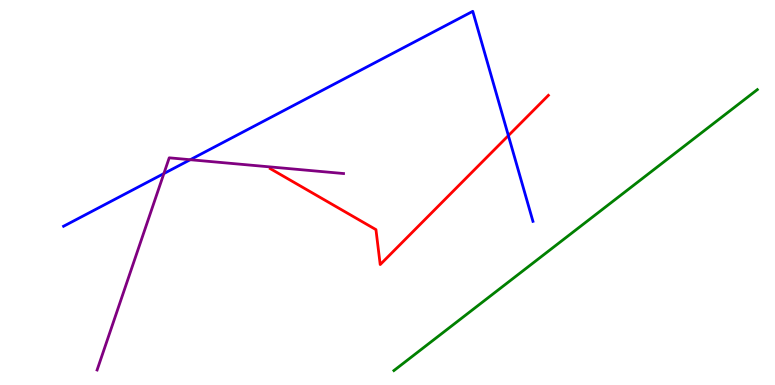[{'lines': ['blue', 'red'], 'intersections': [{'x': 6.56, 'y': 6.48}]}, {'lines': ['green', 'red'], 'intersections': []}, {'lines': ['purple', 'red'], 'intersections': []}, {'lines': ['blue', 'green'], 'intersections': []}, {'lines': ['blue', 'purple'], 'intersections': [{'x': 2.11, 'y': 5.49}, {'x': 2.45, 'y': 5.85}]}, {'lines': ['green', 'purple'], 'intersections': []}]